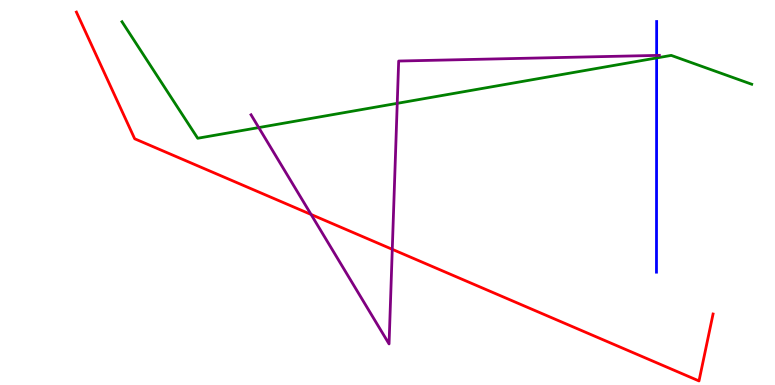[{'lines': ['blue', 'red'], 'intersections': []}, {'lines': ['green', 'red'], 'intersections': []}, {'lines': ['purple', 'red'], 'intersections': [{'x': 4.01, 'y': 4.43}, {'x': 5.06, 'y': 3.52}]}, {'lines': ['blue', 'green'], 'intersections': [{'x': 8.47, 'y': 8.49}]}, {'lines': ['blue', 'purple'], 'intersections': [{'x': 8.47, 'y': 8.56}]}, {'lines': ['green', 'purple'], 'intersections': [{'x': 3.34, 'y': 6.69}, {'x': 5.13, 'y': 7.32}]}]